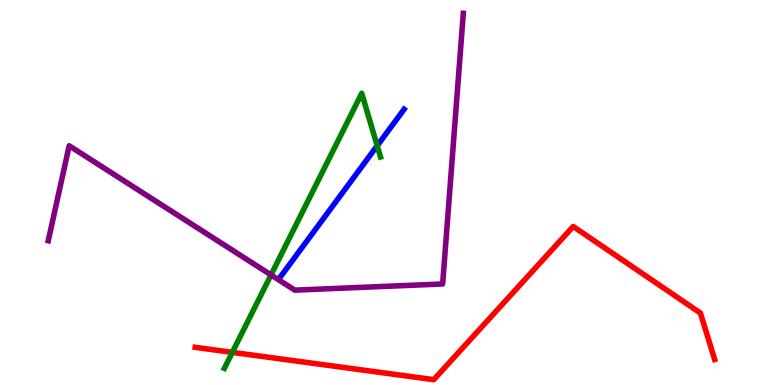[{'lines': ['blue', 'red'], 'intersections': []}, {'lines': ['green', 'red'], 'intersections': [{'x': 3.0, 'y': 0.848}]}, {'lines': ['purple', 'red'], 'intersections': []}, {'lines': ['blue', 'green'], 'intersections': [{'x': 4.87, 'y': 6.21}]}, {'lines': ['blue', 'purple'], 'intersections': []}, {'lines': ['green', 'purple'], 'intersections': [{'x': 3.5, 'y': 2.86}]}]